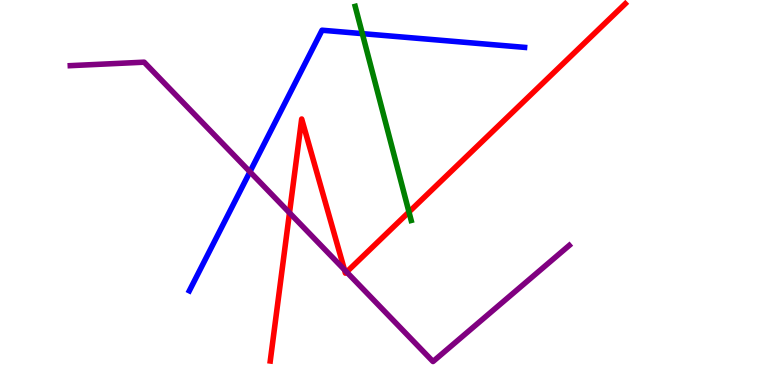[{'lines': ['blue', 'red'], 'intersections': []}, {'lines': ['green', 'red'], 'intersections': [{'x': 5.28, 'y': 4.49}]}, {'lines': ['purple', 'red'], 'intersections': [{'x': 3.74, 'y': 4.47}, {'x': 4.44, 'y': 2.99}, {'x': 4.47, 'y': 2.93}]}, {'lines': ['blue', 'green'], 'intersections': [{'x': 4.68, 'y': 9.13}]}, {'lines': ['blue', 'purple'], 'intersections': [{'x': 3.23, 'y': 5.54}]}, {'lines': ['green', 'purple'], 'intersections': []}]